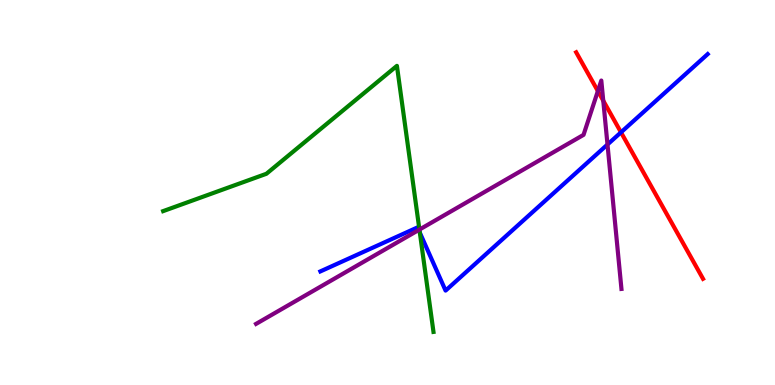[{'lines': ['blue', 'red'], 'intersections': [{'x': 8.01, 'y': 6.56}]}, {'lines': ['green', 'red'], 'intersections': []}, {'lines': ['purple', 'red'], 'intersections': [{'x': 7.71, 'y': 7.64}, {'x': 7.78, 'y': 7.39}]}, {'lines': ['blue', 'green'], 'intersections': [{'x': 5.42, 'y': 3.96}]}, {'lines': ['blue', 'purple'], 'intersections': [{'x': 5.4, 'y': 4.03}, {'x': 7.84, 'y': 6.25}]}, {'lines': ['green', 'purple'], 'intersections': [{'x': 5.41, 'y': 4.04}]}]